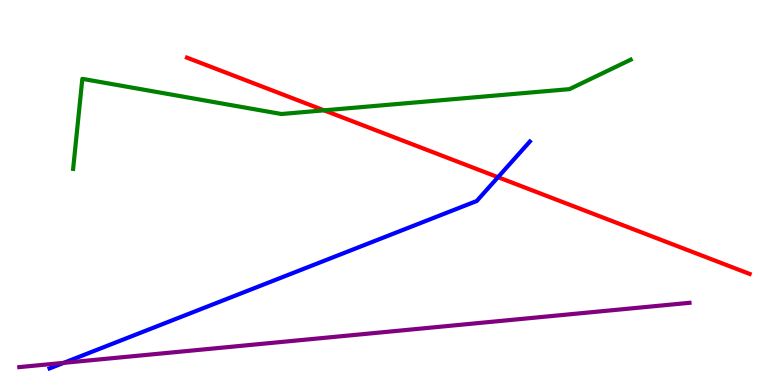[{'lines': ['blue', 'red'], 'intersections': [{'x': 6.43, 'y': 5.4}]}, {'lines': ['green', 'red'], 'intersections': [{'x': 4.18, 'y': 7.13}]}, {'lines': ['purple', 'red'], 'intersections': []}, {'lines': ['blue', 'green'], 'intersections': []}, {'lines': ['blue', 'purple'], 'intersections': [{'x': 0.823, 'y': 0.575}]}, {'lines': ['green', 'purple'], 'intersections': []}]